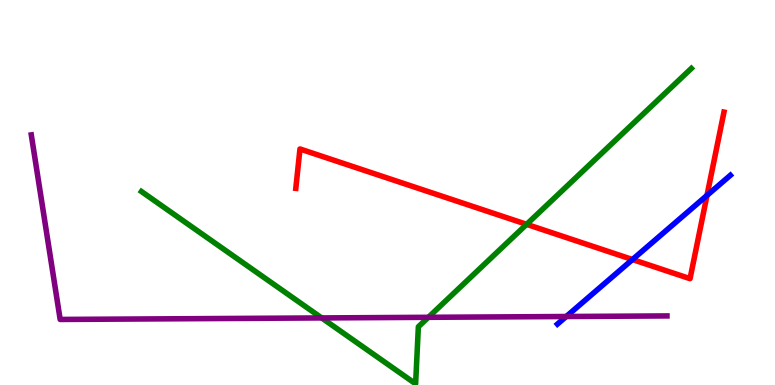[{'lines': ['blue', 'red'], 'intersections': [{'x': 8.16, 'y': 3.26}, {'x': 9.12, 'y': 4.92}]}, {'lines': ['green', 'red'], 'intersections': [{'x': 6.79, 'y': 4.17}]}, {'lines': ['purple', 'red'], 'intersections': []}, {'lines': ['blue', 'green'], 'intersections': []}, {'lines': ['blue', 'purple'], 'intersections': [{'x': 7.31, 'y': 1.78}]}, {'lines': ['green', 'purple'], 'intersections': [{'x': 4.15, 'y': 1.74}, {'x': 5.53, 'y': 1.76}]}]